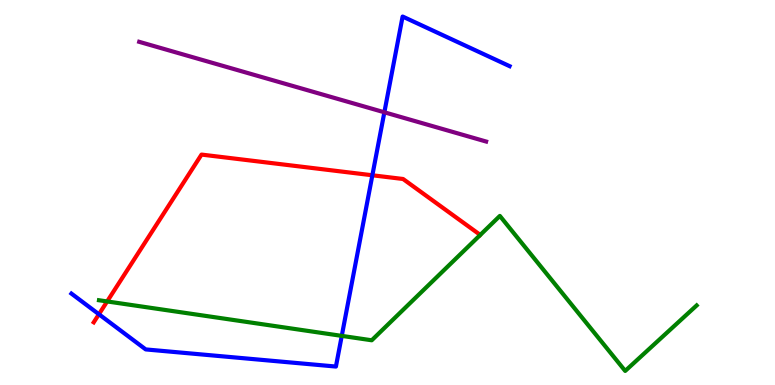[{'lines': ['blue', 'red'], 'intersections': [{'x': 1.28, 'y': 1.84}, {'x': 4.8, 'y': 5.45}]}, {'lines': ['green', 'red'], 'intersections': [{'x': 1.38, 'y': 2.17}]}, {'lines': ['purple', 'red'], 'intersections': []}, {'lines': ['blue', 'green'], 'intersections': [{'x': 4.41, 'y': 1.28}]}, {'lines': ['blue', 'purple'], 'intersections': [{'x': 4.96, 'y': 7.08}]}, {'lines': ['green', 'purple'], 'intersections': []}]